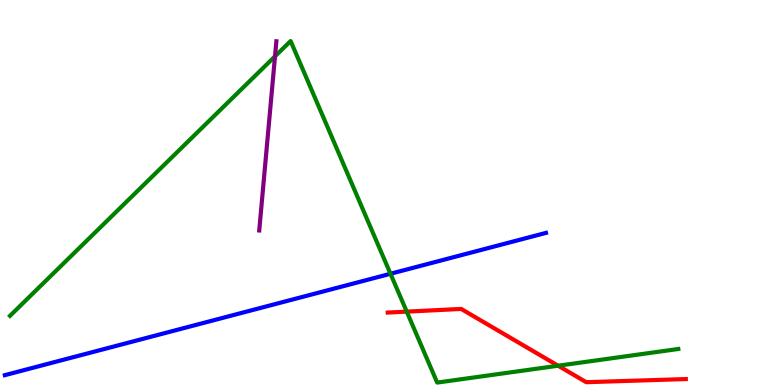[{'lines': ['blue', 'red'], 'intersections': []}, {'lines': ['green', 'red'], 'intersections': [{'x': 5.25, 'y': 1.91}, {'x': 7.2, 'y': 0.501}]}, {'lines': ['purple', 'red'], 'intersections': []}, {'lines': ['blue', 'green'], 'intersections': [{'x': 5.04, 'y': 2.89}]}, {'lines': ['blue', 'purple'], 'intersections': []}, {'lines': ['green', 'purple'], 'intersections': [{'x': 3.55, 'y': 8.54}]}]